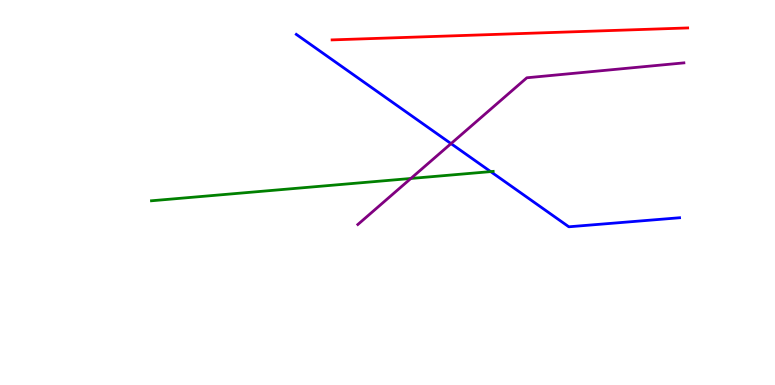[{'lines': ['blue', 'red'], 'intersections': []}, {'lines': ['green', 'red'], 'intersections': []}, {'lines': ['purple', 'red'], 'intersections': []}, {'lines': ['blue', 'green'], 'intersections': [{'x': 6.33, 'y': 5.54}]}, {'lines': ['blue', 'purple'], 'intersections': [{'x': 5.82, 'y': 6.27}]}, {'lines': ['green', 'purple'], 'intersections': [{'x': 5.3, 'y': 5.36}]}]